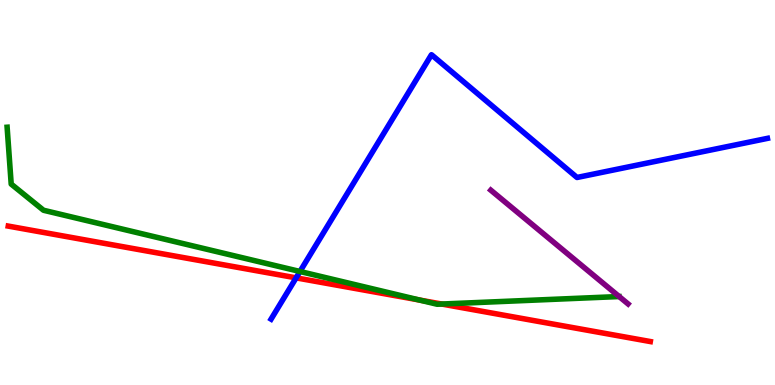[{'lines': ['blue', 'red'], 'intersections': [{'x': 3.82, 'y': 2.78}]}, {'lines': ['green', 'red'], 'intersections': [{'x': 5.42, 'y': 2.21}, {'x': 5.7, 'y': 2.1}]}, {'lines': ['purple', 'red'], 'intersections': []}, {'lines': ['blue', 'green'], 'intersections': [{'x': 3.87, 'y': 2.95}]}, {'lines': ['blue', 'purple'], 'intersections': []}, {'lines': ['green', 'purple'], 'intersections': []}]